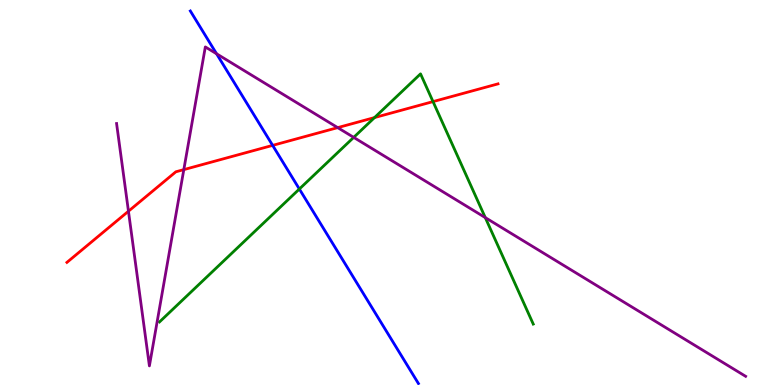[{'lines': ['blue', 'red'], 'intersections': [{'x': 3.52, 'y': 6.22}]}, {'lines': ['green', 'red'], 'intersections': [{'x': 4.83, 'y': 6.95}, {'x': 5.59, 'y': 7.36}]}, {'lines': ['purple', 'red'], 'intersections': [{'x': 1.66, 'y': 4.51}, {'x': 2.37, 'y': 5.59}, {'x': 4.36, 'y': 6.69}]}, {'lines': ['blue', 'green'], 'intersections': [{'x': 3.86, 'y': 5.09}]}, {'lines': ['blue', 'purple'], 'intersections': [{'x': 2.79, 'y': 8.6}]}, {'lines': ['green', 'purple'], 'intersections': [{'x': 4.56, 'y': 6.43}, {'x': 6.26, 'y': 4.35}]}]